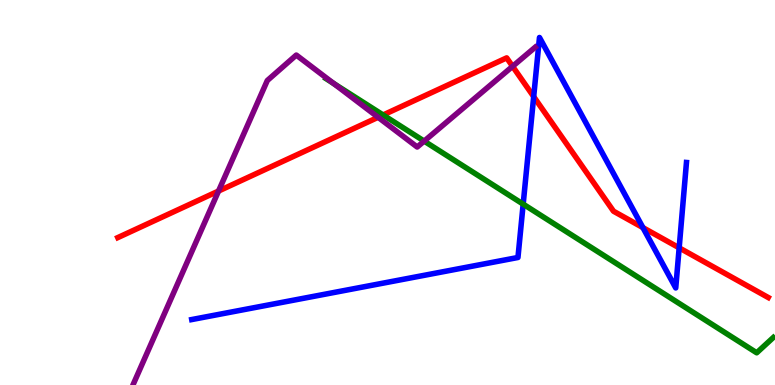[{'lines': ['blue', 'red'], 'intersections': [{'x': 6.89, 'y': 7.49}, {'x': 8.3, 'y': 4.09}, {'x': 8.76, 'y': 3.56}]}, {'lines': ['green', 'red'], 'intersections': [{'x': 4.94, 'y': 7.01}]}, {'lines': ['purple', 'red'], 'intersections': [{'x': 2.82, 'y': 5.04}, {'x': 4.88, 'y': 6.95}, {'x': 6.61, 'y': 8.28}]}, {'lines': ['blue', 'green'], 'intersections': [{'x': 6.75, 'y': 4.7}]}, {'lines': ['blue', 'purple'], 'intersections': []}, {'lines': ['green', 'purple'], 'intersections': [{'x': 4.31, 'y': 7.83}, {'x': 5.47, 'y': 6.33}]}]